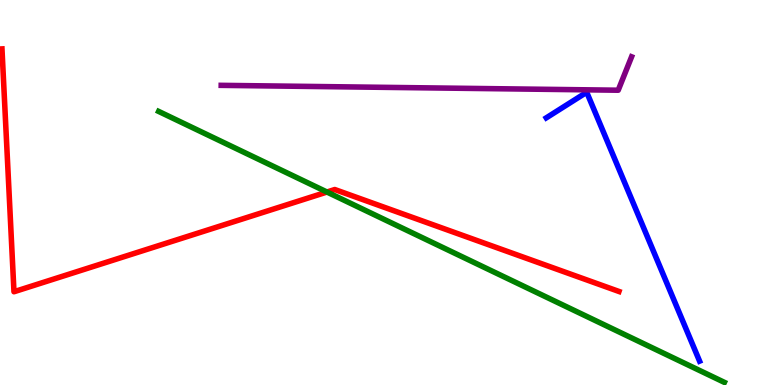[{'lines': ['blue', 'red'], 'intersections': []}, {'lines': ['green', 'red'], 'intersections': [{'x': 4.22, 'y': 5.01}]}, {'lines': ['purple', 'red'], 'intersections': []}, {'lines': ['blue', 'green'], 'intersections': []}, {'lines': ['blue', 'purple'], 'intersections': []}, {'lines': ['green', 'purple'], 'intersections': []}]